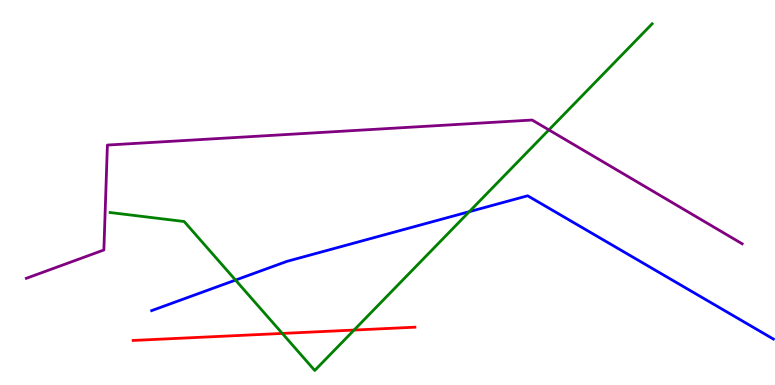[{'lines': ['blue', 'red'], 'intersections': []}, {'lines': ['green', 'red'], 'intersections': [{'x': 3.64, 'y': 1.34}, {'x': 4.57, 'y': 1.43}]}, {'lines': ['purple', 'red'], 'intersections': []}, {'lines': ['blue', 'green'], 'intersections': [{'x': 3.04, 'y': 2.73}, {'x': 6.06, 'y': 4.5}]}, {'lines': ['blue', 'purple'], 'intersections': []}, {'lines': ['green', 'purple'], 'intersections': [{'x': 7.08, 'y': 6.63}]}]